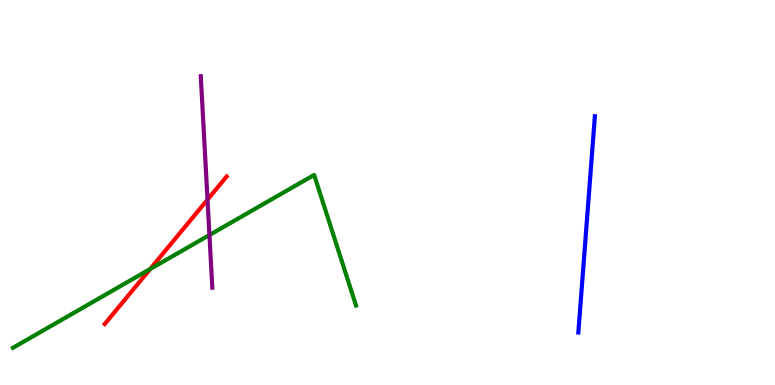[{'lines': ['blue', 'red'], 'intersections': []}, {'lines': ['green', 'red'], 'intersections': [{'x': 1.94, 'y': 3.01}]}, {'lines': ['purple', 'red'], 'intersections': [{'x': 2.68, 'y': 4.81}]}, {'lines': ['blue', 'green'], 'intersections': []}, {'lines': ['blue', 'purple'], 'intersections': []}, {'lines': ['green', 'purple'], 'intersections': [{'x': 2.7, 'y': 3.9}]}]